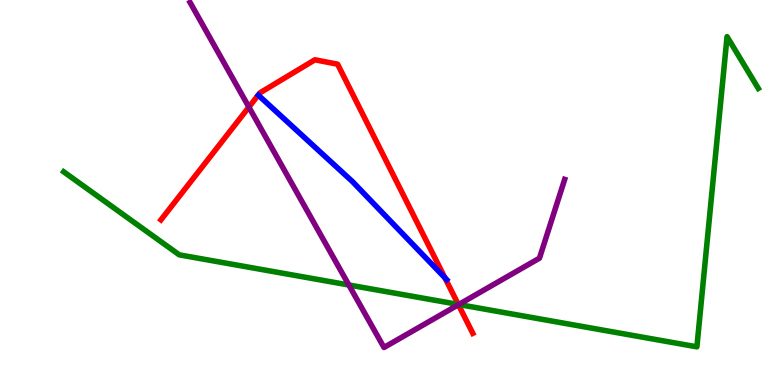[{'lines': ['blue', 'red'], 'intersections': [{'x': 5.74, 'y': 2.79}]}, {'lines': ['green', 'red'], 'intersections': [{'x': 5.91, 'y': 2.09}]}, {'lines': ['purple', 'red'], 'intersections': [{'x': 3.21, 'y': 7.22}, {'x': 5.92, 'y': 2.09}]}, {'lines': ['blue', 'green'], 'intersections': []}, {'lines': ['blue', 'purple'], 'intersections': []}, {'lines': ['green', 'purple'], 'intersections': [{'x': 4.5, 'y': 2.6}, {'x': 5.92, 'y': 2.09}]}]